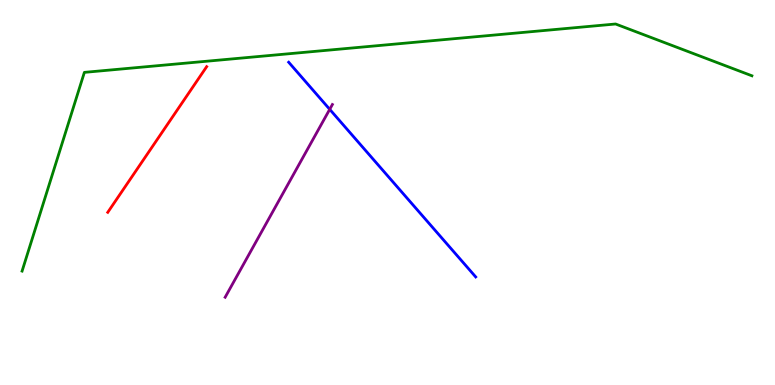[{'lines': ['blue', 'red'], 'intersections': []}, {'lines': ['green', 'red'], 'intersections': []}, {'lines': ['purple', 'red'], 'intersections': []}, {'lines': ['blue', 'green'], 'intersections': []}, {'lines': ['blue', 'purple'], 'intersections': [{'x': 4.25, 'y': 7.16}]}, {'lines': ['green', 'purple'], 'intersections': []}]